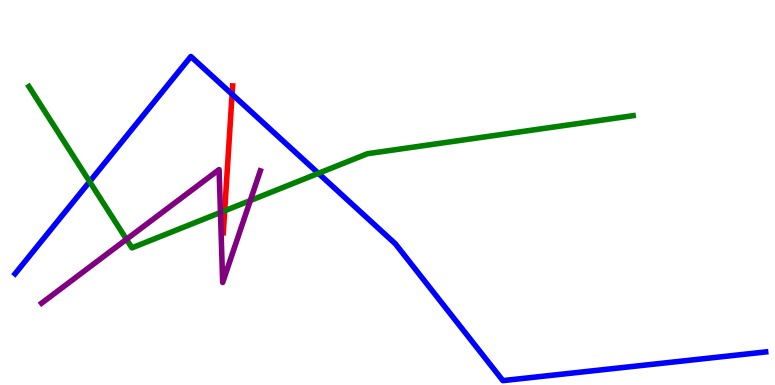[{'lines': ['blue', 'red'], 'intersections': [{'x': 2.99, 'y': 7.55}]}, {'lines': ['green', 'red'], 'intersections': [{'x': 2.9, 'y': 4.53}]}, {'lines': ['purple', 'red'], 'intersections': []}, {'lines': ['blue', 'green'], 'intersections': [{'x': 1.16, 'y': 5.28}, {'x': 4.11, 'y': 5.5}]}, {'lines': ['blue', 'purple'], 'intersections': []}, {'lines': ['green', 'purple'], 'intersections': [{'x': 1.63, 'y': 3.78}, {'x': 2.84, 'y': 4.48}, {'x': 3.23, 'y': 4.79}]}]